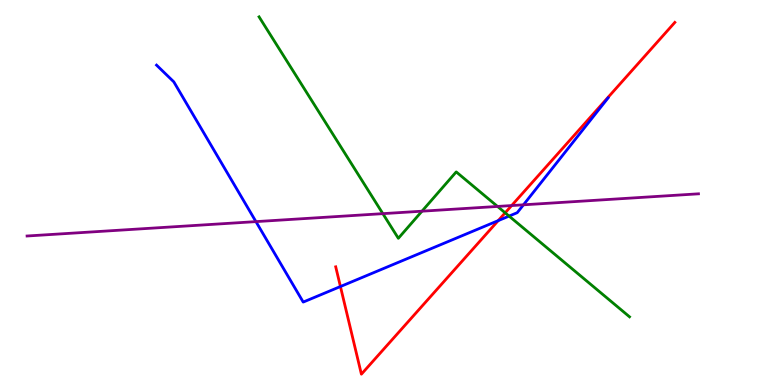[{'lines': ['blue', 'red'], 'intersections': [{'x': 4.39, 'y': 2.56}, {'x': 6.43, 'y': 4.27}]}, {'lines': ['green', 'red'], 'intersections': [{'x': 6.52, 'y': 4.47}]}, {'lines': ['purple', 'red'], 'intersections': [{'x': 6.6, 'y': 4.66}]}, {'lines': ['blue', 'green'], 'intersections': [{'x': 6.57, 'y': 4.39}]}, {'lines': ['blue', 'purple'], 'intersections': [{'x': 3.3, 'y': 4.24}, {'x': 6.75, 'y': 4.68}]}, {'lines': ['green', 'purple'], 'intersections': [{'x': 4.94, 'y': 4.45}, {'x': 5.44, 'y': 4.51}, {'x': 6.42, 'y': 4.64}]}]